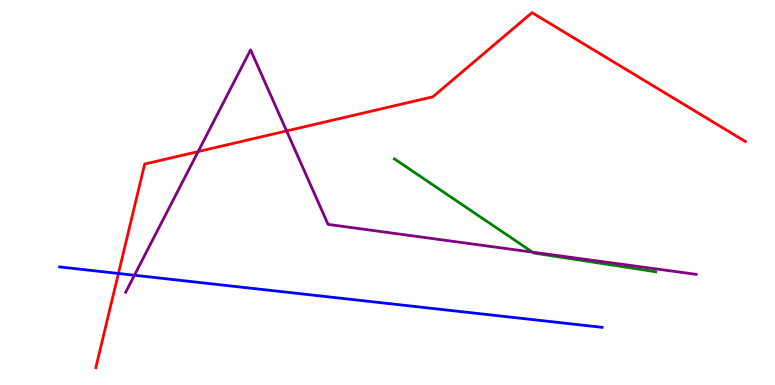[{'lines': ['blue', 'red'], 'intersections': [{'x': 1.53, 'y': 2.9}]}, {'lines': ['green', 'red'], 'intersections': []}, {'lines': ['purple', 'red'], 'intersections': [{'x': 2.56, 'y': 6.06}, {'x': 3.7, 'y': 6.6}]}, {'lines': ['blue', 'green'], 'intersections': []}, {'lines': ['blue', 'purple'], 'intersections': [{'x': 1.73, 'y': 2.85}]}, {'lines': ['green', 'purple'], 'intersections': [{'x': 6.87, 'y': 3.45}]}]